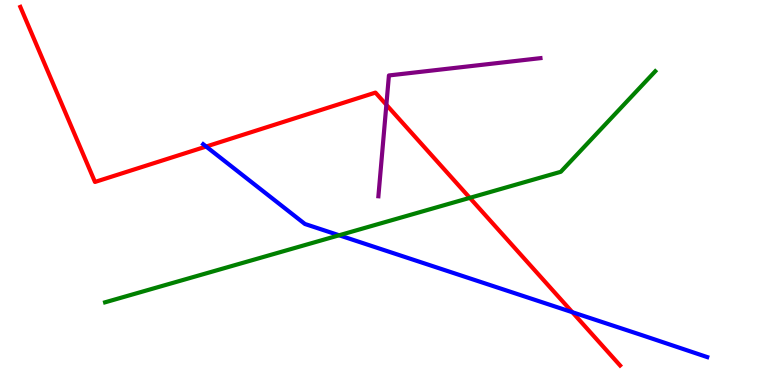[{'lines': ['blue', 'red'], 'intersections': [{'x': 2.66, 'y': 6.19}, {'x': 7.39, 'y': 1.89}]}, {'lines': ['green', 'red'], 'intersections': [{'x': 6.06, 'y': 4.86}]}, {'lines': ['purple', 'red'], 'intersections': [{'x': 4.99, 'y': 7.28}]}, {'lines': ['blue', 'green'], 'intersections': [{'x': 4.38, 'y': 3.89}]}, {'lines': ['blue', 'purple'], 'intersections': []}, {'lines': ['green', 'purple'], 'intersections': []}]